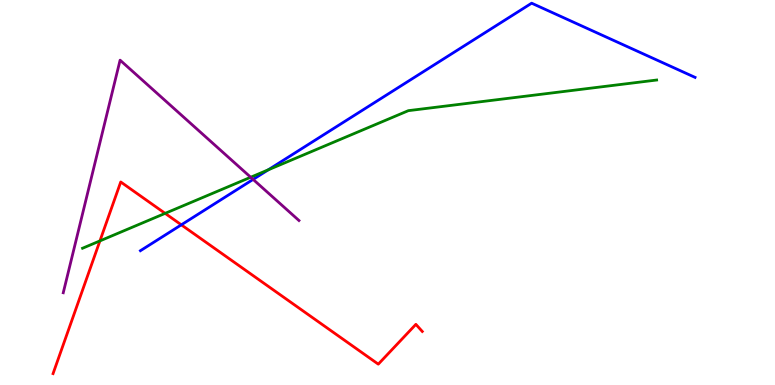[{'lines': ['blue', 'red'], 'intersections': [{'x': 2.34, 'y': 4.16}]}, {'lines': ['green', 'red'], 'intersections': [{'x': 1.29, 'y': 3.74}, {'x': 2.13, 'y': 4.46}]}, {'lines': ['purple', 'red'], 'intersections': []}, {'lines': ['blue', 'green'], 'intersections': [{'x': 3.46, 'y': 5.59}]}, {'lines': ['blue', 'purple'], 'intersections': [{'x': 3.27, 'y': 5.34}]}, {'lines': ['green', 'purple'], 'intersections': [{'x': 3.23, 'y': 5.4}]}]